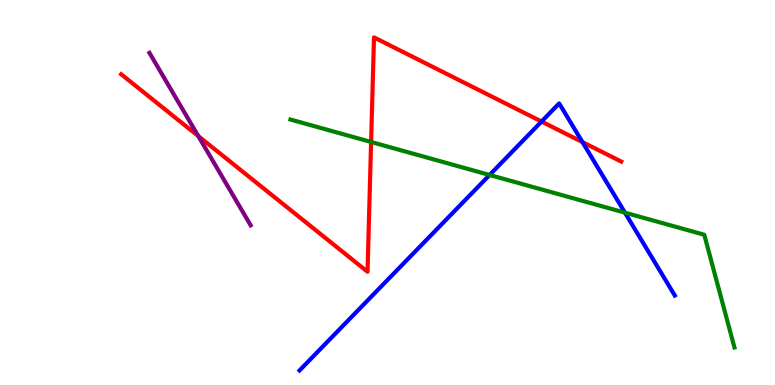[{'lines': ['blue', 'red'], 'intersections': [{'x': 6.99, 'y': 6.84}, {'x': 7.52, 'y': 6.31}]}, {'lines': ['green', 'red'], 'intersections': [{'x': 4.79, 'y': 6.31}]}, {'lines': ['purple', 'red'], 'intersections': [{'x': 2.56, 'y': 6.47}]}, {'lines': ['blue', 'green'], 'intersections': [{'x': 6.32, 'y': 5.46}, {'x': 8.06, 'y': 4.48}]}, {'lines': ['blue', 'purple'], 'intersections': []}, {'lines': ['green', 'purple'], 'intersections': []}]